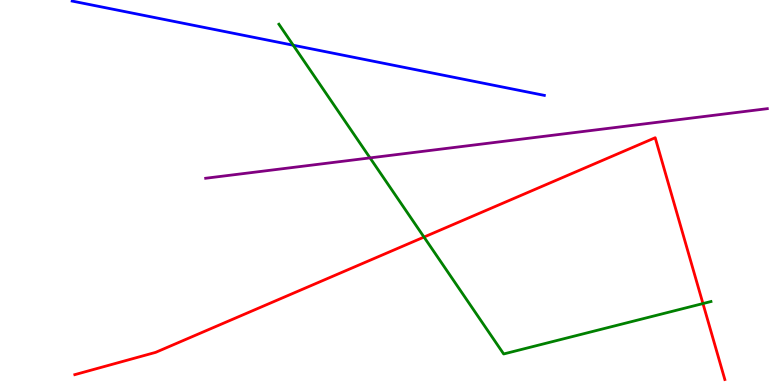[{'lines': ['blue', 'red'], 'intersections': []}, {'lines': ['green', 'red'], 'intersections': [{'x': 5.47, 'y': 3.84}, {'x': 9.07, 'y': 2.12}]}, {'lines': ['purple', 'red'], 'intersections': []}, {'lines': ['blue', 'green'], 'intersections': [{'x': 3.78, 'y': 8.83}]}, {'lines': ['blue', 'purple'], 'intersections': []}, {'lines': ['green', 'purple'], 'intersections': [{'x': 4.77, 'y': 5.9}]}]